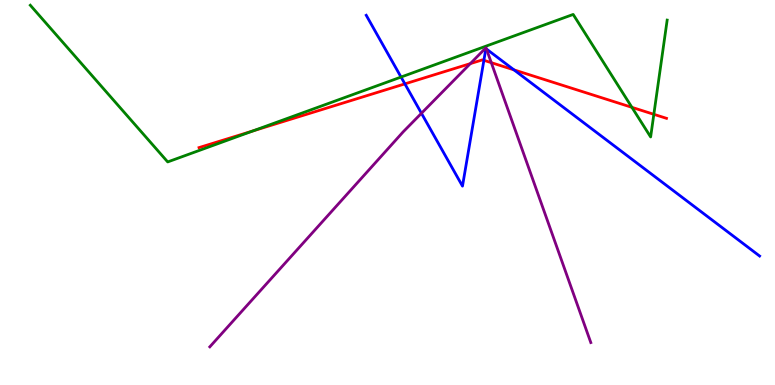[{'lines': ['blue', 'red'], 'intersections': [{'x': 5.22, 'y': 7.82}, {'x': 6.24, 'y': 8.43}, {'x': 6.63, 'y': 8.19}]}, {'lines': ['green', 'red'], 'intersections': [{'x': 3.26, 'y': 6.6}, {'x': 8.15, 'y': 7.21}, {'x': 8.44, 'y': 7.03}]}, {'lines': ['purple', 'red'], 'intersections': [{'x': 6.07, 'y': 8.35}, {'x': 6.34, 'y': 8.37}]}, {'lines': ['blue', 'green'], 'intersections': [{'x': 5.17, 'y': 8.0}]}, {'lines': ['blue', 'purple'], 'intersections': [{'x': 5.44, 'y': 7.06}, {'x': 6.28, 'y': 8.73}]}, {'lines': ['green', 'purple'], 'intersections': []}]